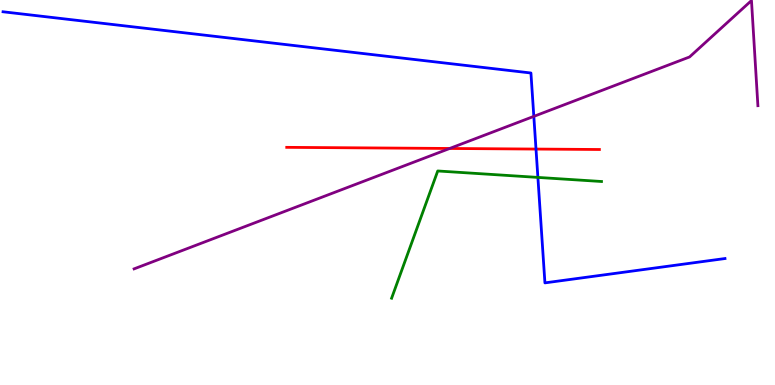[{'lines': ['blue', 'red'], 'intersections': [{'x': 6.92, 'y': 6.13}]}, {'lines': ['green', 'red'], 'intersections': []}, {'lines': ['purple', 'red'], 'intersections': [{'x': 5.8, 'y': 6.14}]}, {'lines': ['blue', 'green'], 'intersections': [{'x': 6.94, 'y': 5.39}]}, {'lines': ['blue', 'purple'], 'intersections': [{'x': 6.89, 'y': 6.98}]}, {'lines': ['green', 'purple'], 'intersections': []}]